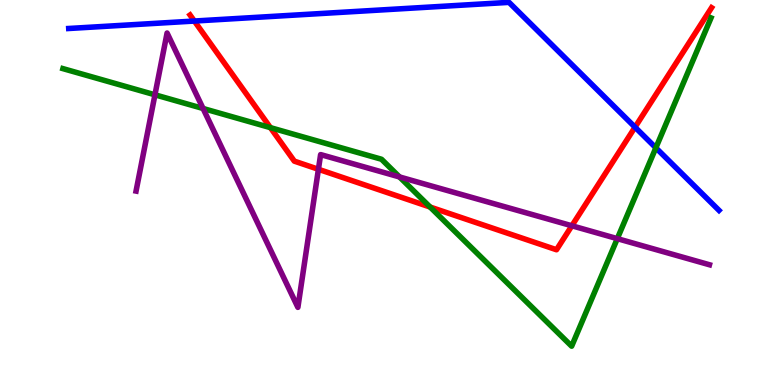[{'lines': ['blue', 'red'], 'intersections': [{'x': 2.51, 'y': 9.45}, {'x': 8.19, 'y': 6.7}]}, {'lines': ['green', 'red'], 'intersections': [{'x': 3.49, 'y': 6.68}, {'x': 5.55, 'y': 4.62}]}, {'lines': ['purple', 'red'], 'intersections': [{'x': 4.11, 'y': 5.6}, {'x': 7.38, 'y': 4.14}]}, {'lines': ['blue', 'green'], 'intersections': [{'x': 8.46, 'y': 6.16}]}, {'lines': ['blue', 'purple'], 'intersections': []}, {'lines': ['green', 'purple'], 'intersections': [{'x': 2.0, 'y': 7.54}, {'x': 2.62, 'y': 7.18}, {'x': 5.15, 'y': 5.4}, {'x': 7.97, 'y': 3.8}]}]